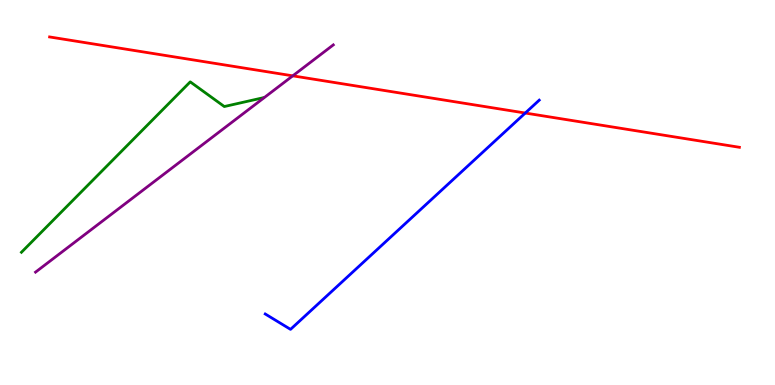[{'lines': ['blue', 'red'], 'intersections': [{'x': 6.78, 'y': 7.06}]}, {'lines': ['green', 'red'], 'intersections': []}, {'lines': ['purple', 'red'], 'intersections': [{'x': 3.78, 'y': 8.03}]}, {'lines': ['blue', 'green'], 'intersections': []}, {'lines': ['blue', 'purple'], 'intersections': []}, {'lines': ['green', 'purple'], 'intersections': []}]